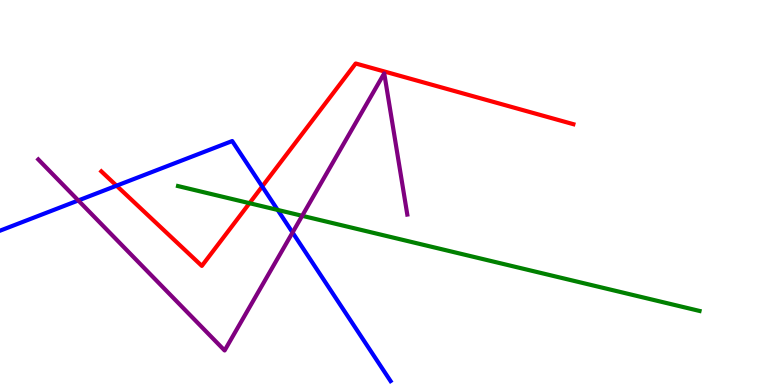[{'lines': ['blue', 'red'], 'intersections': [{'x': 1.5, 'y': 5.18}, {'x': 3.38, 'y': 5.16}]}, {'lines': ['green', 'red'], 'intersections': [{'x': 3.22, 'y': 4.72}]}, {'lines': ['purple', 'red'], 'intersections': []}, {'lines': ['blue', 'green'], 'intersections': [{'x': 3.58, 'y': 4.55}]}, {'lines': ['blue', 'purple'], 'intersections': [{'x': 1.01, 'y': 4.79}, {'x': 3.77, 'y': 3.96}]}, {'lines': ['green', 'purple'], 'intersections': [{'x': 3.9, 'y': 4.39}]}]